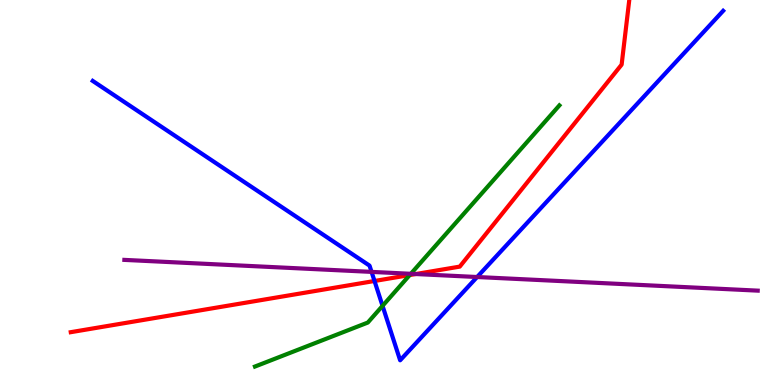[{'lines': ['blue', 'red'], 'intersections': [{'x': 4.83, 'y': 2.7}]}, {'lines': ['green', 'red'], 'intersections': [{'x': 5.29, 'y': 2.86}]}, {'lines': ['purple', 'red'], 'intersections': [{'x': 5.36, 'y': 2.88}]}, {'lines': ['blue', 'green'], 'intersections': [{'x': 4.94, 'y': 2.06}]}, {'lines': ['blue', 'purple'], 'intersections': [{'x': 4.79, 'y': 2.94}, {'x': 6.16, 'y': 2.8}]}, {'lines': ['green', 'purple'], 'intersections': [{'x': 5.3, 'y': 2.89}]}]